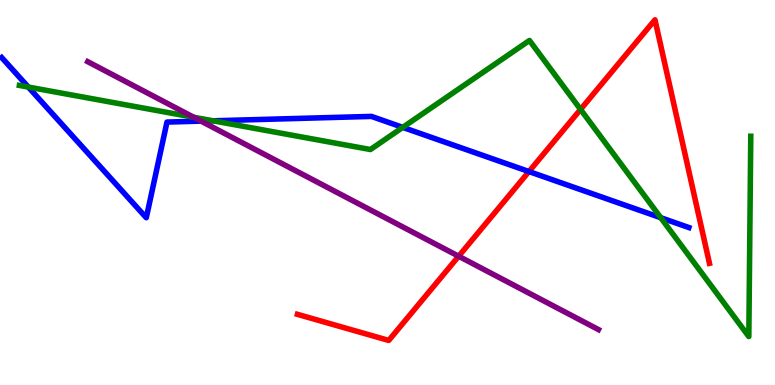[{'lines': ['blue', 'red'], 'intersections': [{'x': 6.83, 'y': 5.54}]}, {'lines': ['green', 'red'], 'intersections': [{'x': 7.49, 'y': 7.16}]}, {'lines': ['purple', 'red'], 'intersections': [{'x': 5.92, 'y': 3.34}]}, {'lines': ['blue', 'green'], 'intersections': [{'x': 0.366, 'y': 7.74}, {'x': 2.75, 'y': 6.86}, {'x': 5.2, 'y': 6.69}, {'x': 8.53, 'y': 4.35}]}, {'lines': ['blue', 'purple'], 'intersections': [{'x': 2.59, 'y': 6.85}]}, {'lines': ['green', 'purple'], 'intersections': [{'x': 2.5, 'y': 6.95}]}]